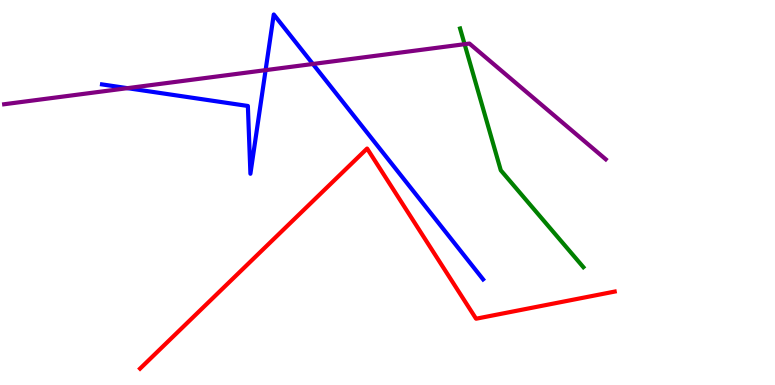[{'lines': ['blue', 'red'], 'intersections': []}, {'lines': ['green', 'red'], 'intersections': []}, {'lines': ['purple', 'red'], 'intersections': []}, {'lines': ['blue', 'green'], 'intersections': []}, {'lines': ['blue', 'purple'], 'intersections': [{'x': 1.64, 'y': 7.71}, {'x': 3.43, 'y': 8.18}, {'x': 4.04, 'y': 8.34}]}, {'lines': ['green', 'purple'], 'intersections': [{'x': 5.99, 'y': 8.85}]}]